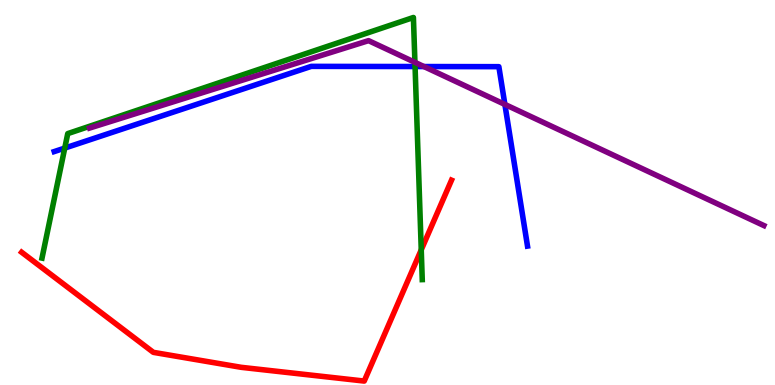[{'lines': ['blue', 'red'], 'intersections': []}, {'lines': ['green', 'red'], 'intersections': [{'x': 5.44, 'y': 3.51}]}, {'lines': ['purple', 'red'], 'intersections': []}, {'lines': ['blue', 'green'], 'intersections': [{'x': 0.836, 'y': 6.15}, {'x': 5.36, 'y': 8.27}]}, {'lines': ['blue', 'purple'], 'intersections': [{'x': 5.47, 'y': 8.27}, {'x': 6.51, 'y': 7.29}]}, {'lines': ['green', 'purple'], 'intersections': [{'x': 5.35, 'y': 8.38}]}]